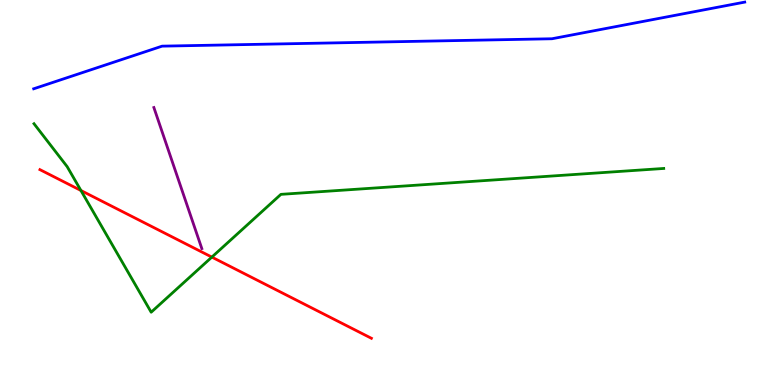[{'lines': ['blue', 'red'], 'intersections': []}, {'lines': ['green', 'red'], 'intersections': [{'x': 1.04, 'y': 5.05}, {'x': 2.73, 'y': 3.32}]}, {'lines': ['purple', 'red'], 'intersections': []}, {'lines': ['blue', 'green'], 'intersections': []}, {'lines': ['blue', 'purple'], 'intersections': []}, {'lines': ['green', 'purple'], 'intersections': []}]